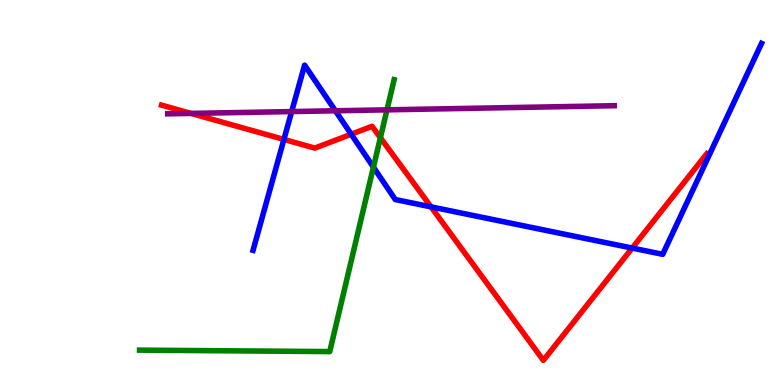[{'lines': ['blue', 'red'], 'intersections': [{'x': 3.66, 'y': 6.38}, {'x': 4.53, 'y': 6.51}, {'x': 5.56, 'y': 4.63}, {'x': 8.16, 'y': 3.56}]}, {'lines': ['green', 'red'], 'intersections': [{'x': 4.91, 'y': 6.42}]}, {'lines': ['purple', 'red'], 'intersections': [{'x': 2.47, 'y': 7.05}]}, {'lines': ['blue', 'green'], 'intersections': [{'x': 4.82, 'y': 5.66}]}, {'lines': ['blue', 'purple'], 'intersections': [{'x': 3.76, 'y': 7.1}, {'x': 4.33, 'y': 7.12}]}, {'lines': ['green', 'purple'], 'intersections': [{'x': 4.99, 'y': 7.15}]}]